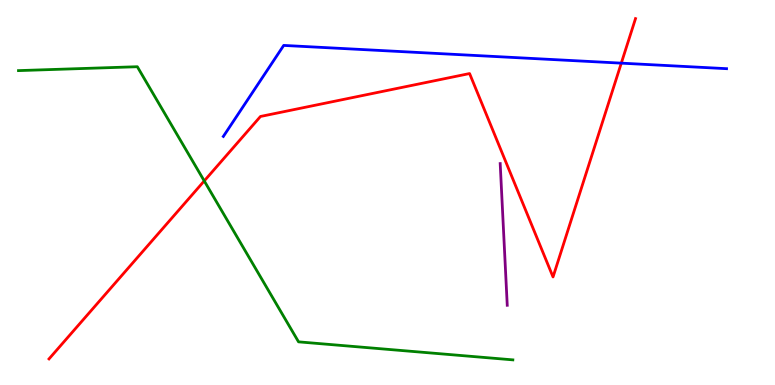[{'lines': ['blue', 'red'], 'intersections': [{'x': 8.02, 'y': 8.36}]}, {'lines': ['green', 'red'], 'intersections': [{'x': 2.64, 'y': 5.3}]}, {'lines': ['purple', 'red'], 'intersections': []}, {'lines': ['blue', 'green'], 'intersections': []}, {'lines': ['blue', 'purple'], 'intersections': []}, {'lines': ['green', 'purple'], 'intersections': []}]